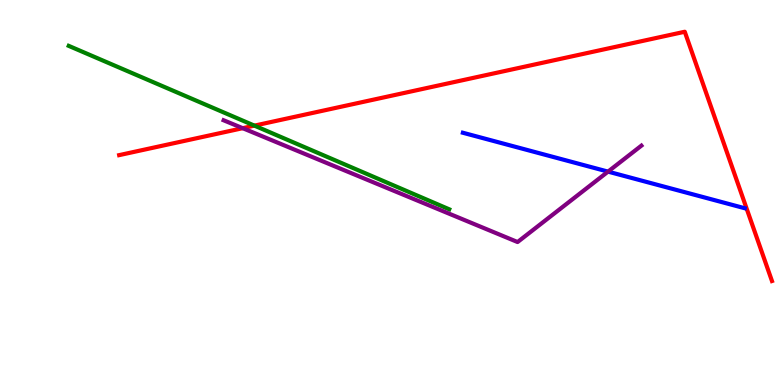[{'lines': ['blue', 'red'], 'intersections': []}, {'lines': ['green', 'red'], 'intersections': [{'x': 3.28, 'y': 6.74}]}, {'lines': ['purple', 'red'], 'intersections': [{'x': 3.13, 'y': 6.67}]}, {'lines': ['blue', 'green'], 'intersections': []}, {'lines': ['blue', 'purple'], 'intersections': [{'x': 7.85, 'y': 5.54}]}, {'lines': ['green', 'purple'], 'intersections': []}]